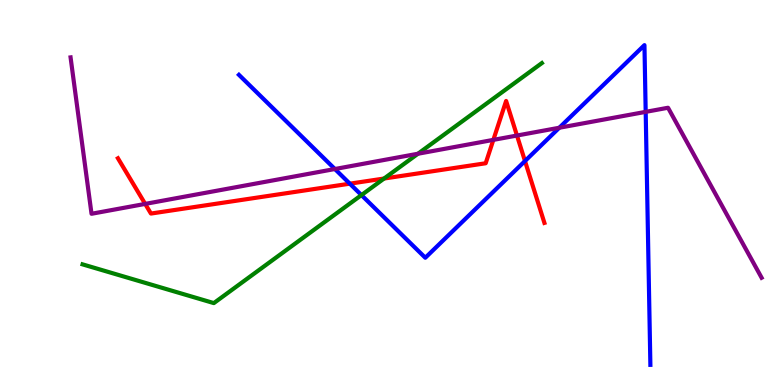[{'lines': ['blue', 'red'], 'intersections': [{'x': 4.51, 'y': 5.23}, {'x': 6.77, 'y': 5.82}]}, {'lines': ['green', 'red'], 'intersections': [{'x': 4.96, 'y': 5.36}]}, {'lines': ['purple', 'red'], 'intersections': [{'x': 1.87, 'y': 4.7}, {'x': 6.37, 'y': 6.37}, {'x': 6.67, 'y': 6.48}]}, {'lines': ['blue', 'green'], 'intersections': [{'x': 4.66, 'y': 4.93}]}, {'lines': ['blue', 'purple'], 'intersections': [{'x': 4.32, 'y': 5.61}, {'x': 7.22, 'y': 6.68}, {'x': 8.33, 'y': 7.09}]}, {'lines': ['green', 'purple'], 'intersections': [{'x': 5.39, 'y': 6.01}]}]